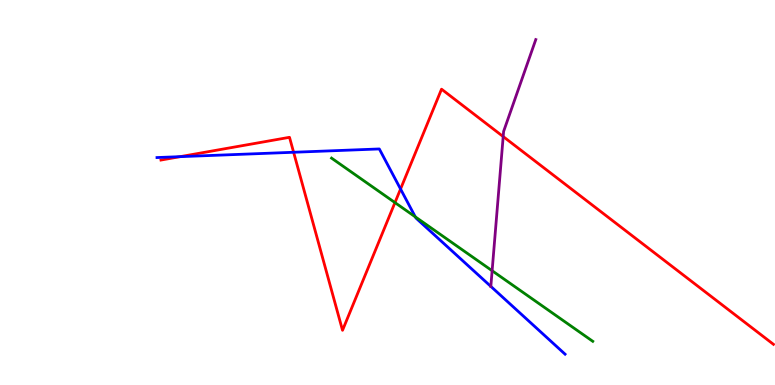[{'lines': ['blue', 'red'], 'intersections': [{'x': 2.32, 'y': 5.93}, {'x': 3.79, 'y': 6.05}, {'x': 5.17, 'y': 5.09}]}, {'lines': ['green', 'red'], 'intersections': [{'x': 5.1, 'y': 4.74}]}, {'lines': ['purple', 'red'], 'intersections': [{'x': 6.49, 'y': 6.45}]}, {'lines': ['blue', 'green'], 'intersections': [{'x': 5.36, 'y': 4.37}]}, {'lines': ['blue', 'purple'], 'intersections': []}, {'lines': ['green', 'purple'], 'intersections': [{'x': 6.35, 'y': 2.97}]}]